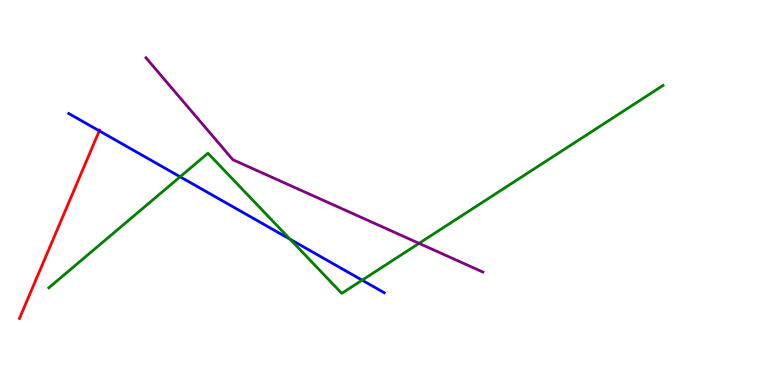[{'lines': ['blue', 'red'], 'intersections': [{'x': 1.28, 'y': 6.6}]}, {'lines': ['green', 'red'], 'intersections': []}, {'lines': ['purple', 'red'], 'intersections': []}, {'lines': ['blue', 'green'], 'intersections': [{'x': 2.32, 'y': 5.41}, {'x': 3.74, 'y': 3.79}, {'x': 4.67, 'y': 2.72}]}, {'lines': ['blue', 'purple'], 'intersections': []}, {'lines': ['green', 'purple'], 'intersections': [{'x': 5.41, 'y': 3.68}]}]